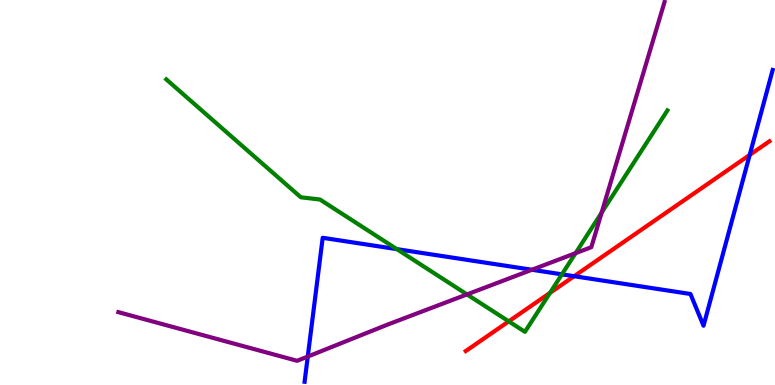[{'lines': ['blue', 'red'], 'intersections': [{'x': 7.41, 'y': 2.83}, {'x': 9.67, 'y': 5.98}]}, {'lines': ['green', 'red'], 'intersections': [{'x': 6.56, 'y': 1.65}, {'x': 7.1, 'y': 2.39}]}, {'lines': ['purple', 'red'], 'intersections': []}, {'lines': ['blue', 'green'], 'intersections': [{'x': 5.12, 'y': 3.53}, {'x': 7.25, 'y': 2.87}]}, {'lines': ['blue', 'purple'], 'intersections': [{'x': 3.97, 'y': 0.739}, {'x': 6.86, 'y': 2.99}]}, {'lines': ['green', 'purple'], 'intersections': [{'x': 6.03, 'y': 2.35}, {'x': 7.43, 'y': 3.42}, {'x': 7.76, 'y': 4.48}]}]